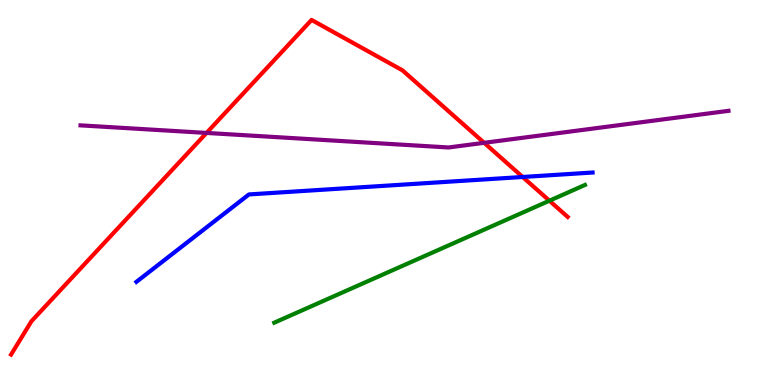[{'lines': ['blue', 'red'], 'intersections': [{'x': 6.74, 'y': 5.4}]}, {'lines': ['green', 'red'], 'intersections': [{'x': 7.09, 'y': 4.79}]}, {'lines': ['purple', 'red'], 'intersections': [{'x': 2.66, 'y': 6.55}, {'x': 6.25, 'y': 6.29}]}, {'lines': ['blue', 'green'], 'intersections': []}, {'lines': ['blue', 'purple'], 'intersections': []}, {'lines': ['green', 'purple'], 'intersections': []}]